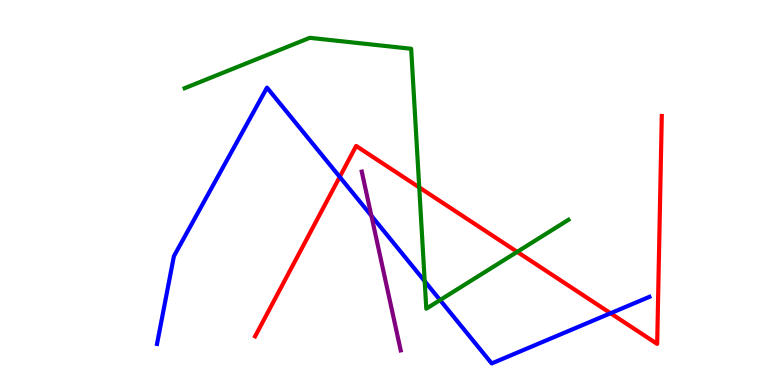[{'lines': ['blue', 'red'], 'intersections': [{'x': 4.38, 'y': 5.41}, {'x': 7.88, 'y': 1.86}]}, {'lines': ['green', 'red'], 'intersections': [{'x': 5.41, 'y': 5.13}, {'x': 6.67, 'y': 3.46}]}, {'lines': ['purple', 'red'], 'intersections': []}, {'lines': ['blue', 'green'], 'intersections': [{'x': 5.48, 'y': 2.7}, {'x': 5.68, 'y': 2.21}]}, {'lines': ['blue', 'purple'], 'intersections': [{'x': 4.79, 'y': 4.4}]}, {'lines': ['green', 'purple'], 'intersections': []}]